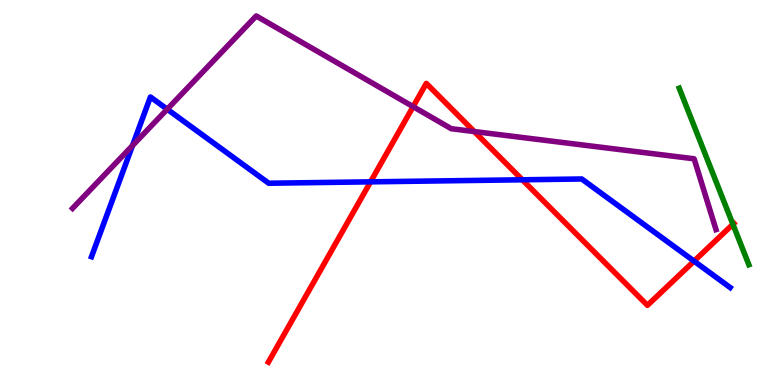[{'lines': ['blue', 'red'], 'intersections': [{'x': 4.78, 'y': 5.28}, {'x': 6.74, 'y': 5.33}, {'x': 8.96, 'y': 3.22}]}, {'lines': ['green', 'red'], 'intersections': [{'x': 9.46, 'y': 4.17}]}, {'lines': ['purple', 'red'], 'intersections': [{'x': 5.33, 'y': 7.23}, {'x': 6.12, 'y': 6.58}]}, {'lines': ['blue', 'green'], 'intersections': []}, {'lines': ['blue', 'purple'], 'intersections': [{'x': 1.71, 'y': 6.22}, {'x': 2.16, 'y': 7.16}]}, {'lines': ['green', 'purple'], 'intersections': []}]